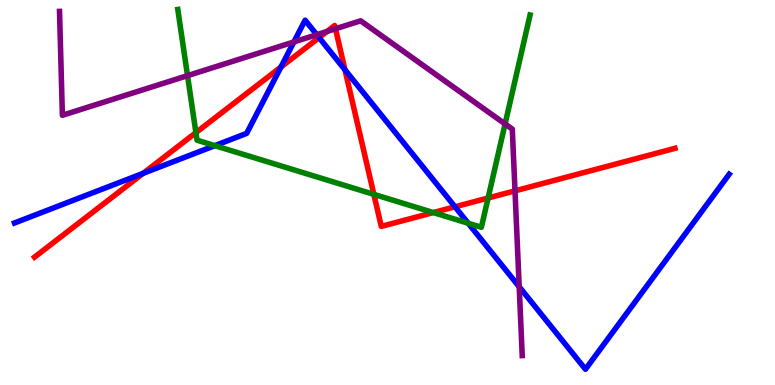[{'lines': ['blue', 'red'], 'intersections': [{'x': 1.85, 'y': 5.5}, {'x': 3.63, 'y': 8.26}, {'x': 4.12, 'y': 9.02}, {'x': 4.45, 'y': 8.19}, {'x': 5.87, 'y': 4.63}]}, {'lines': ['green', 'red'], 'intersections': [{'x': 2.53, 'y': 6.56}, {'x': 4.82, 'y': 4.95}, {'x': 5.59, 'y': 4.48}, {'x': 6.3, 'y': 4.86}]}, {'lines': ['purple', 'red'], 'intersections': [{'x': 4.22, 'y': 9.18}, {'x': 4.33, 'y': 9.25}, {'x': 6.65, 'y': 5.04}]}, {'lines': ['blue', 'green'], 'intersections': [{'x': 2.77, 'y': 6.22}, {'x': 6.04, 'y': 4.2}]}, {'lines': ['blue', 'purple'], 'intersections': [{'x': 3.79, 'y': 8.91}, {'x': 4.09, 'y': 9.1}, {'x': 6.7, 'y': 2.55}]}, {'lines': ['green', 'purple'], 'intersections': [{'x': 2.42, 'y': 8.04}, {'x': 6.52, 'y': 6.78}]}]